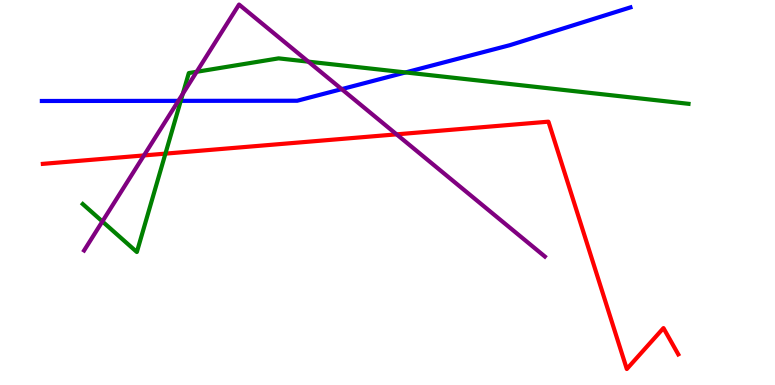[{'lines': ['blue', 'red'], 'intersections': []}, {'lines': ['green', 'red'], 'intersections': [{'x': 2.13, 'y': 6.01}]}, {'lines': ['purple', 'red'], 'intersections': [{'x': 1.86, 'y': 5.96}, {'x': 5.12, 'y': 6.51}]}, {'lines': ['blue', 'green'], 'intersections': [{'x': 2.33, 'y': 7.38}, {'x': 5.23, 'y': 8.12}]}, {'lines': ['blue', 'purple'], 'intersections': [{'x': 2.3, 'y': 7.38}, {'x': 4.41, 'y': 7.69}]}, {'lines': ['green', 'purple'], 'intersections': [{'x': 1.32, 'y': 4.25}, {'x': 2.36, 'y': 7.56}, {'x': 2.54, 'y': 8.14}, {'x': 3.98, 'y': 8.4}]}]